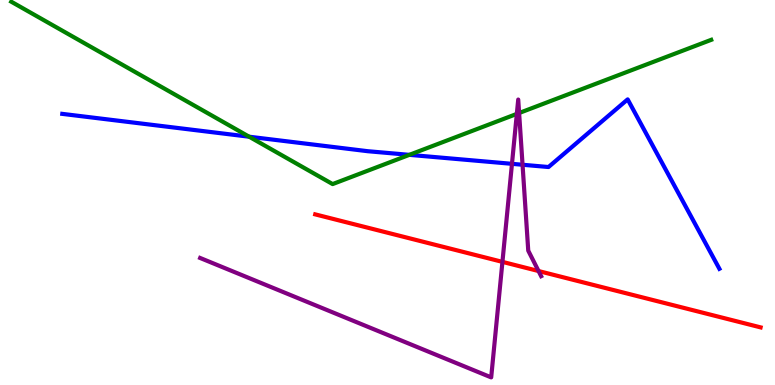[{'lines': ['blue', 'red'], 'intersections': []}, {'lines': ['green', 'red'], 'intersections': []}, {'lines': ['purple', 'red'], 'intersections': [{'x': 6.48, 'y': 3.2}, {'x': 6.95, 'y': 2.96}]}, {'lines': ['blue', 'green'], 'intersections': [{'x': 3.21, 'y': 6.45}, {'x': 5.28, 'y': 5.98}]}, {'lines': ['blue', 'purple'], 'intersections': [{'x': 6.61, 'y': 5.74}, {'x': 6.74, 'y': 5.72}]}, {'lines': ['green', 'purple'], 'intersections': [{'x': 6.67, 'y': 7.04}, {'x': 6.7, 'y': 7.06}]}]